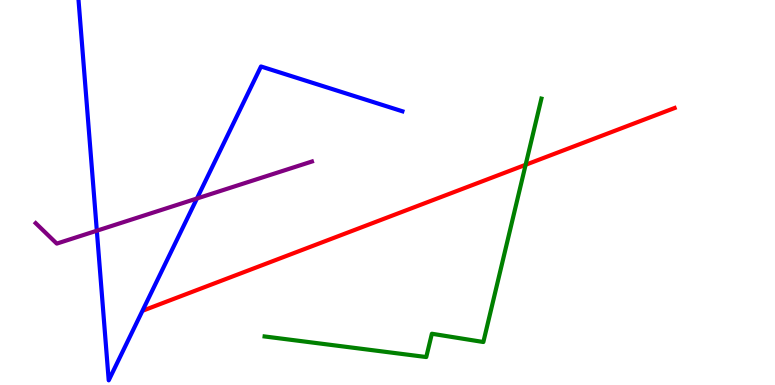[{'lines': ['blue', 'red'], 'intersections': []}, {'lines': ['green', 'red'], 'intersections': [{'x': 6.78, 'y': 5.72}]}, {'lines': ['purple', 'red'], 'intersections': []}, {'lines': ['blue', 'green'], 'intersections': []}, {'lines': ['blue', 'purple'], 'intersections': [{'x': 1.25, 'y': 4.01}, {'x': 2.54, 'y': 4.84}]}, {'lines': ['green', 'purple'], 'intersections': []}]